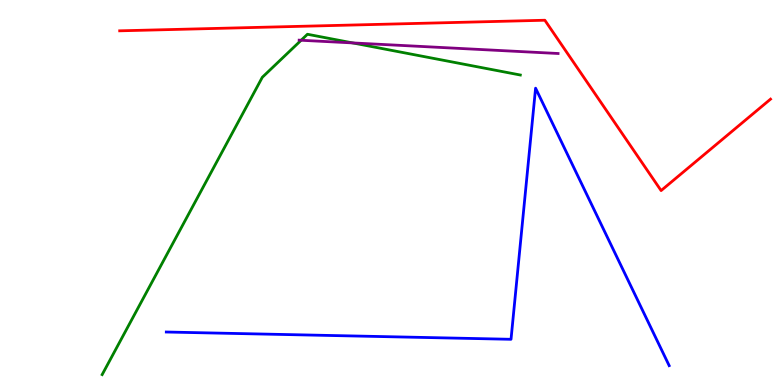[{'lines': ['blue', 'red'], 'intersections': []}, {'lines': ['green', 'red'], 'intersections': []}, {'lines': ['purple', 'red'], 'intersections': []}, {'lines': ['blue', 'green'], 'intersections': []}, {'lines': ['blue', 'purple'], 'intersections': []}, {'lines': ['green', 'purple'], 'intersections': [{'x': 3.89, 'y': 8.95}, {'x': 4.55, 'y': 8.89}]}]